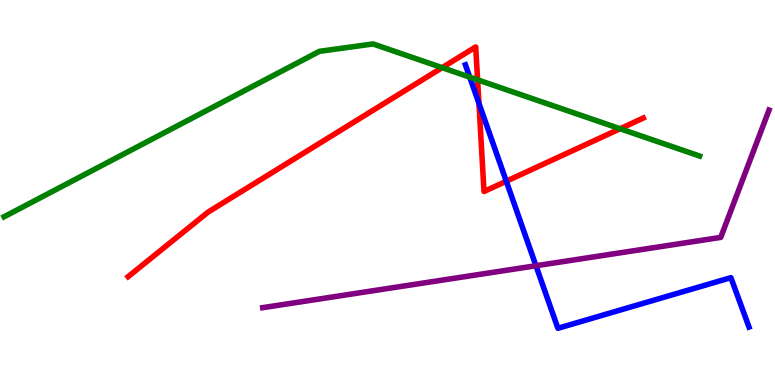[{'lines': ['blue', 'red'], 'intersections': [{'x': 6.18, 'y': 7.31}, {'x': 6.53, 'y': 5.29}]}, {'lines': ['green', 'red'], 'intersections': [{'x': 5.7, 'y': 8.24}, {'x': 6.16, 'y': 7.93}, {'x': 8.0, 'y': 6.66}]}, {'lines': ['purple', 'red'], 'intersections': []}, {'lines': ['blue', 'green'], 'intersections': [{'x': 6.06, 'y': 8.0}]}, {'lines': ['blue', 'purple'], 'intersections': [{'x': 6.92, 'y': 3.1}]}, {'lines': ['green', 'purple'], 'intersections': []}]